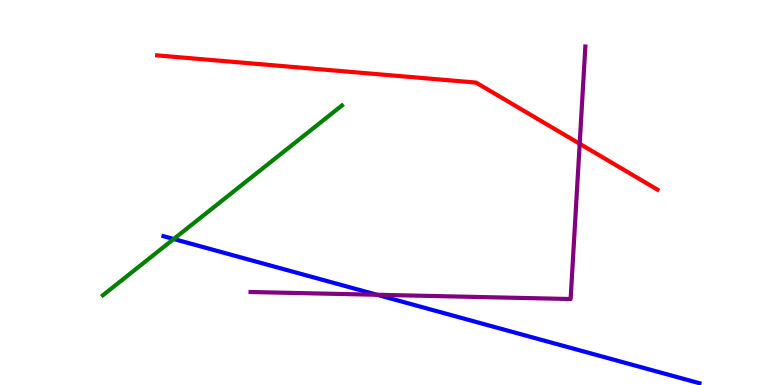[{'lines': ['blue', 'red'], 'intersections': []}, {'lines': ['green', 'red'], 'intersections': []}, {'lines': ['purple', 'red'], 'intersections': [{'x': 7.48, 'y': 6.27}]}, {'lines': ['blue', 'green'], 'intersections': [{'x': 2.24, 'y': 3.79}]}, {'lines': ['blue', 'purple'], 'intersections': [{'x': 4.87, 'y': 2.34}]}, {'lines': ['green', 'purple'], 'intersections': []}]